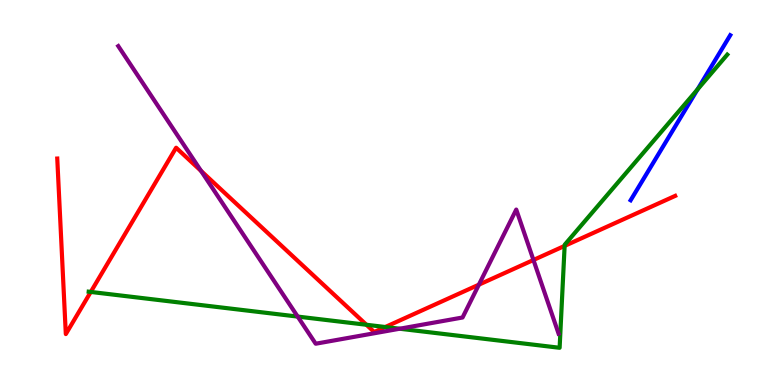[{'lines': ['blue', 'red'], 'intersections': []}, {'lines': ['green', 'red'], 'intersections': [{'x': 1.17, 'y': 2.42}, {'x': 4.73, 'y': 1.56}, {'x': 4.97, 'y': 1.51}, {'x': 7.29, 'y': 3.61}]}, {'lines': ['purple', 'red'], 'intersections': [{'x': 2.59, 'y': 5.56}, {'x': 6.18, 'y': 2.61}, {'x': 6.88, 'y': 3.25}]}, {'lines': ['blue', 'green'], 'intersections': [{'x': 9.0, 'y': 7.68}]}, {'lines': ['blue', 'purple'], 'intersections': []}, {'lines': ['green', 'purple'], 'intersections': [{'x': 3.84, 'y': 1.78}, {'x': 5.16, 'y': 1.46}]}]